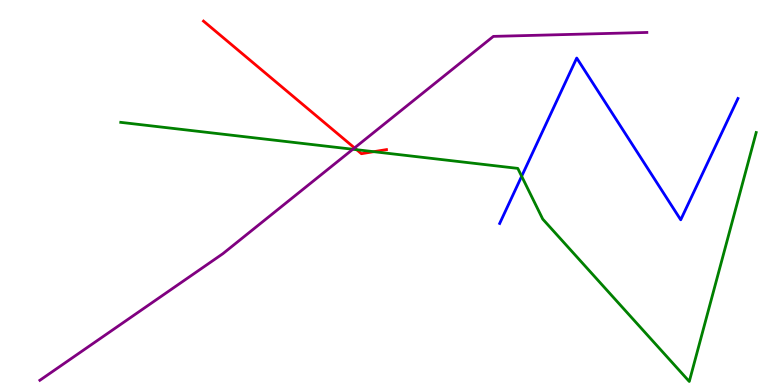[{'lines': ['blue', 'red'], 'intersections': []}, {'lines': ['green', 'red'], 'intersections': [{'x': 4.6, 'y': 6.11}, {'x': 4.82, 'y': 6.06}]}, {'lines': ['purple', 'red'], 'intersections': [{'x': 4.57, 'y': 6.16}]}, {'lines': ['blue', 'green'], 'intersections': [{'x': 6.73, 'y': 5.42}]}, {'lines': ['blue', 'purple'], 'intersections': []}, {'lines': ['green', 'purple'], 'intersections': [{'x': 4.55, 'y': 6.12}]}]